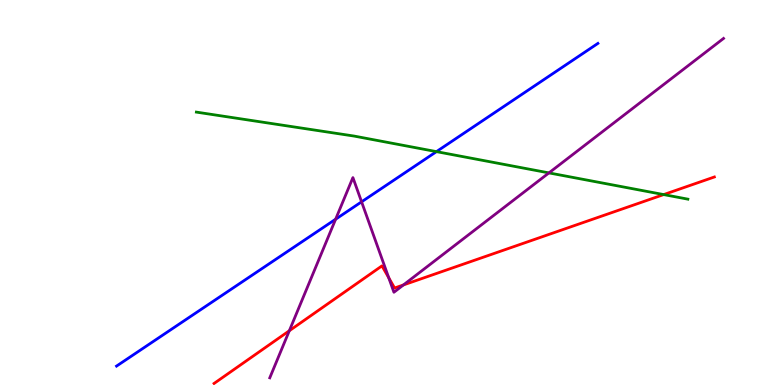[{'lines': ['blue', 'red'], 'intersections': []}, {'lines': ['green', 'red'], 'intersections': [{'x': 8.56, 'y': 4.95}]}, {'lines': ['purple', 'red'], 'intersections': [{'x': 3.73, 'y': 1.41}, {'x': 5.02, 'y': 2.79}, {'x': 5.21, 'y': 2.6}]}, {'lines': ['blue', 'green'], 'intersections': [{'x': 5.63, 'y': 6.06}]}, {'lines': ['blue', 'purple'], 'intersections': [{'x': 4.33, 'y': 4.31}, {'x': 4.67, 'y': 4.76}]}, {'lines': ['green', 'purple'], 'intersections': [{'x': 7.08, 'y': 5.51}]}]